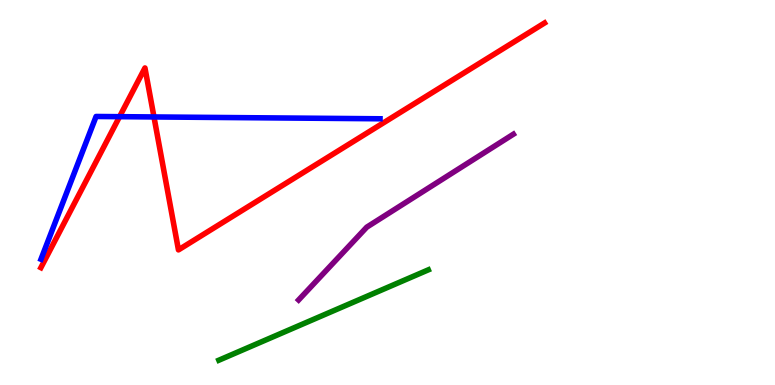[{'lines': ['blue', 'red'], 'intersections': [{'x': 1.54, 'y': 6.97}, {'x': 1.99, 'y': 6.96}]}, {'lines': ['green', 'red'], 'intersections': []}, {'lines': ['purple', 'red'], 'intersections': []}, {'lines': ['blue', 'green'], 'intersections': []}, {'lines': ['blue', 'purple'], 'intersections': []}, {'lines': ['green', 'purple'], 'intersections': []}]